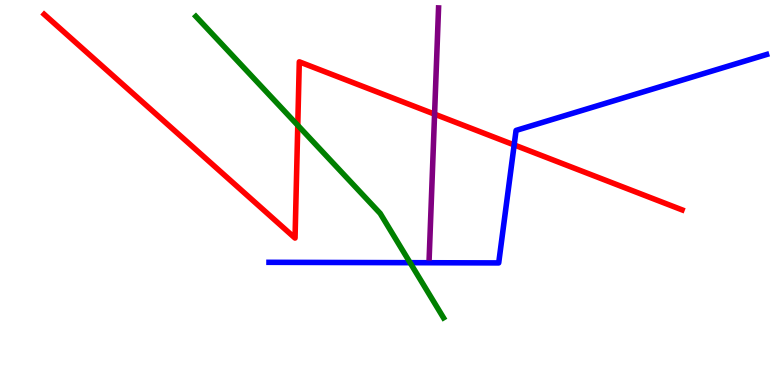[{'lines': ['blue', 'red'], 'intersections': [{'x': 6.63, 'y': 6.24}]}, {'lines': ['green', 'red'], 'intersections': [{'x': 3.84, 'y': 6.74}]}, {'lines': ['purple', 'red'], 'intersections': [{'x': 5.61, 'y': 7.04}]}, {'lines': ['blue', 'green'], 'intersections': [{'x': 5.29, 'y': 3.18}]}, {'lines': ['blue', 'purple'], 'intersections': []}, {'lines': ['green', 'purple'], 'intersections': []}]